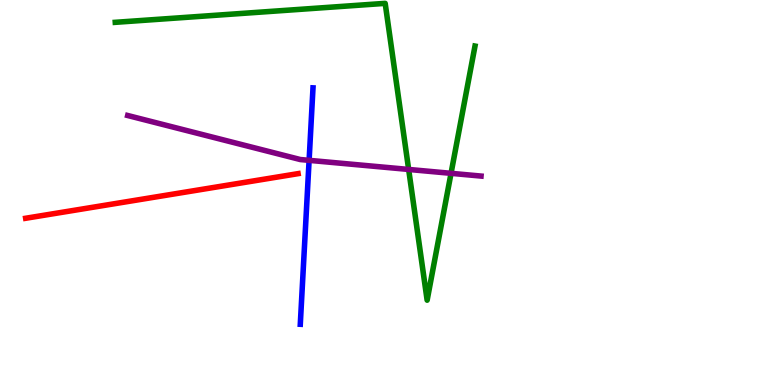[{'lines': ['blue', 'red'], 'intersections': []}, {'lines': ['green', 'red'], 'intersections': []}, {'lines': ['purple', 'red'], 'intersections': []}, {'lines': ['blue', 'green'], 'intersections': []}, {'lines': ['blue', 'purple'], 'intersections': [{'x': 3.99, 'y': 5.84}]}, {'lines': ['green', 'purple'], 'intersections': [{'x': 5.27, 'y': 5.6}, {'x': 5.82, 'y': 5.5}]}]